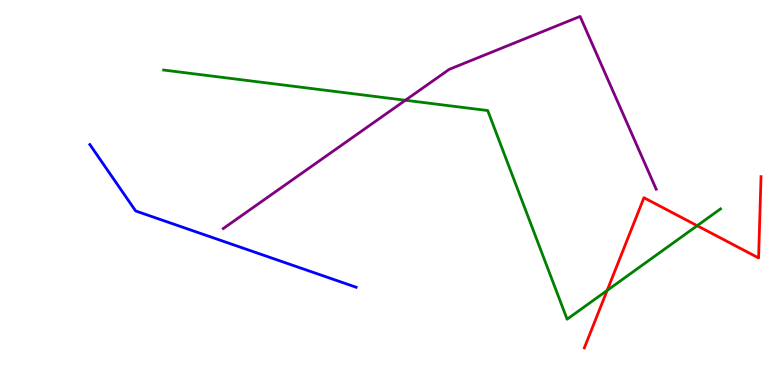[{'lines': ['blue', 'red'], 'intersections': []}, {'lines': ['green', 'red'], 'intersections': [{'x': 7.83, 'y': 2.46}, {'x': 9.0, 'y': 4.14}]}, {'lines': ['purple', 'red'], 'intersections': []}, {'lines': ['blue', 'green'], 'intersections': []}, {'lines': ['blue', 'purple'], 'intersections': []}, {'lines': ['green', 'purple'], 'intersections': [{'x': 5.23, 'y': 7.4}]}]